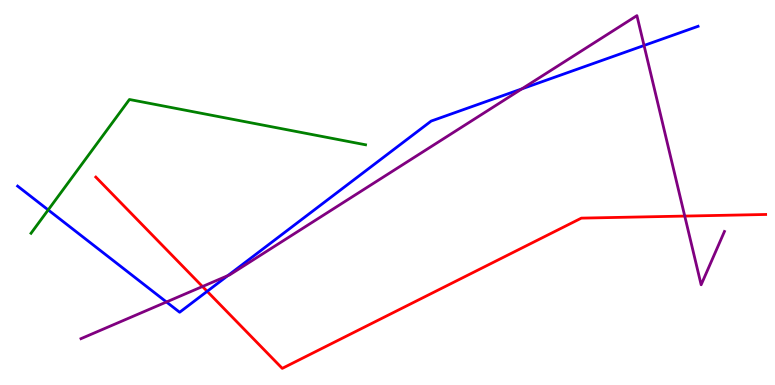[{'lines': ['blue', 'red'], 'intersections': [{'x': 2.67, 'y': 2.43}]}, {'lines': ['green', 'red'], 'intersections': []}, {'lines': ['purple', 'red'], 'intersections': [{'x': 2.61, 'y': 2.56}, {'x': 8.84, 'y': 4.39}]}, {'lines': ['blue', 'green'], 'intersections': [{'x': 0.622, 'y': 4.55}]}, {'lines': ['blue', 'purple'], 'intersections': [{'x': 2.15, 'y': 2.16}, {'x': 2.94, 'y': 2.84}, {'x': 6.73, 'y': 7.69}, {'x': 8.31, 'y': 8.82}]}, {'lines': ['green', 'purple'], 'intersections': []}]